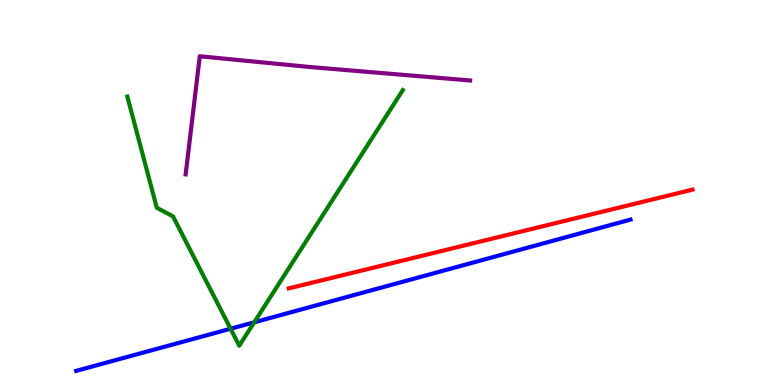[{'lines': ['blue', 'red'], 'intersections': []}, {'lines': ['green', 'red'], 'intersections': []}, {'lines': ['purple', 'red'], 'intersections': []}, {'lines': ['blue', 'green'], 'intersections': [{'x': 2.98, 'y': 1.46}, {'x': 3.28, 'y': 1.63}]}, {'lines': ['blue', 'purple'], 'intersections': []}, {'lines': ['green', 'purple'], 'intersections': []}]